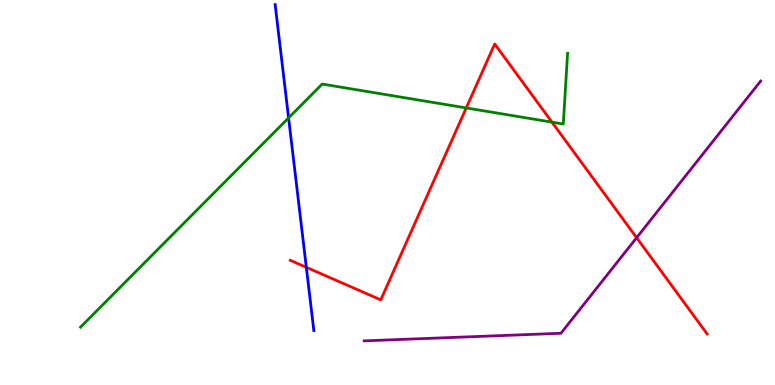[{'lines': ['blue', 'red'], 'intersections': [{'x': 3.95, 'y': 3.06}]}, {'lines': ['green', 'red'], 'intersections': [{'x': 6.02, 'y': 7.2}, {'x': 7.12, 'y': 6.83}]}, {'lines': ['purple', 'red'], 'intersections': [{'x': 8.21, 'y': 3.83}]}, {'lines': ['blue', 'green'], 'intersections': [{'x': 3.72, 'y': 6.94}]}, {'lines': ['blue', 'purple'], 'intersections': []}, {'lines': ['green', 'purple'], 'intersections': []}]